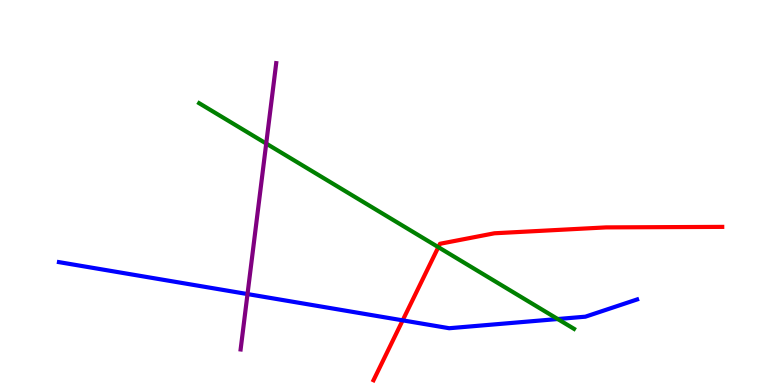[{'lines': ['blue', 'red'], 'intersections': [{'x': 5.2, 'y': 1.68}]}, {'lines': ['green', 'red'], 'intersections': [{'x': 5.66, 'y': 3.58}]}, {'lines': ['purple', 'red'], 'intersections': []}, {'lines': ['blue', 'green'], 'intersections': [{'x': 7.2, 'y': 1.71}]}, {'lines': ['blue', 'purple'], 'intersections': [{'x': 3.19, 'y': 2.36}]}, {'lines': ['green', 'purple'], 'intersections': [{'x': 3.44, 'y': 6.27}]}]